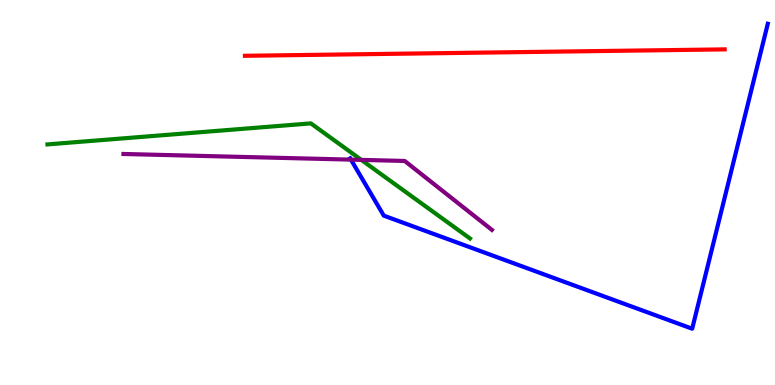[{'lines': ['blue', 'red'], 'intersections': []}, {'lines': ['green', 'red'], 'intersections': []}, {'lines': ['purple', 'red'], 'intersections': []}, {'lines': ['blue', 'green'], 'intersections': []}, {'lines': ['blue', 'purple'], 'intersections': [{'x': 4.53, 'y': 5.85}]}, {'lines': ['green', 'purple'], 'intersections': [{'x': 4.66, 'y': 5.85}]}]